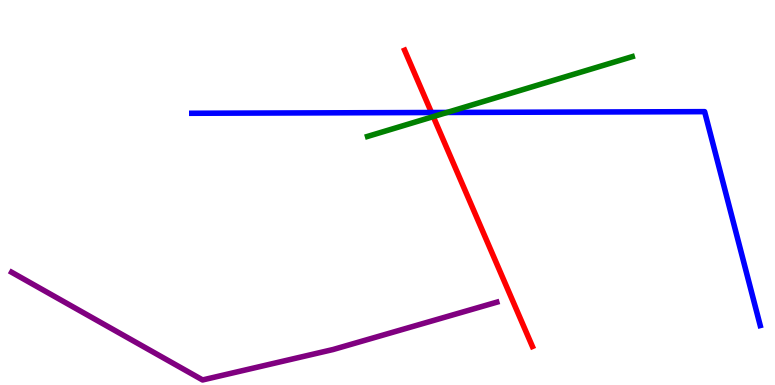[{'lines': ['blue', 'red'], 'intersections': [{'x': 5.57, 'y': 7.08}]}, {'lines': ['green', 'red'], 'intersections': [{'x': 5.59, 'y': 6.97}]}, {'lines': ['purple', 'red'], 'intersections': []}, {'lines': ['blue', 'green'], 'intersections': [{'x': 5.77, 'y': 7.08}]}, {'lines': ['blue', 'purple'], 'intersections': []}, {'lines': ['green', 'purple'], 'intersections': []}]